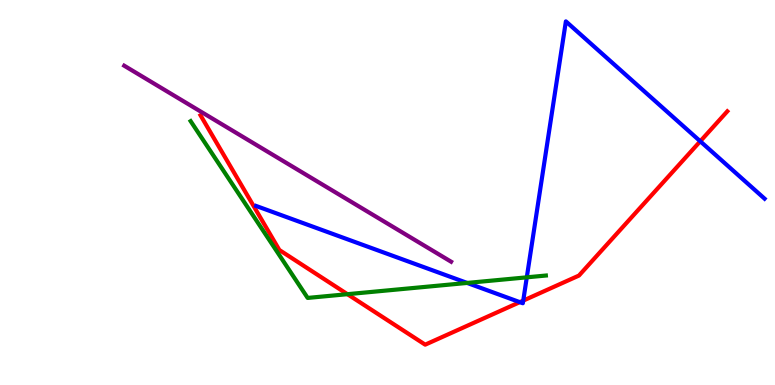[{'lines': ['blue', 'red'], 'intersections': [{'x': 6.71, 'y': 2.15}, {'x': 6.75, 'y': 2.19}, {'x': 9.04, 'y': 6.33}]}, {'lines': ['green', 'red'], 'intersections': [{'x': 4.48, 'y': 2.36}]}, {'lines': ['purple', 'red'], 'intersections': []}, {'lines': ['blue', 'green'], 'intersections': [{'x': 6.03, 'y': 2.65}, {'x': 6.8, 'y': 2.8}]}, {'lines': ['blue', 'purple'], 'intersections': []}, {'lines': ['green', 'purple'], 'intersections': []}]